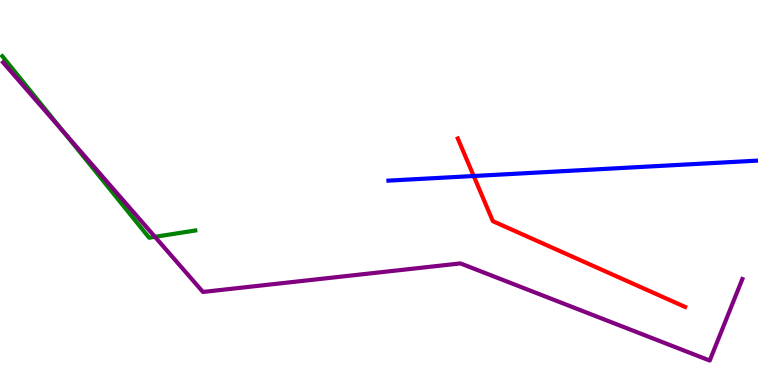[{'lines': ['blue', 'red'], 'intersections': [{'x': 6.11, 'y': 5.43}]}, {'lines': ['green', 'red'], 'intersections': []}, {'lines': ['purple', 'red'], 'intersections': []}, {'lines': ['blue', 'green'], 'intersections': []}, {'lines': ['blue', 'purple'], 'intersections': []}, {'lines': ['green', 'purple'], 'intersections': [{'x': 0.818, 'y': 6.58}, {'x': 2.0, 'y': 3.85}]}]